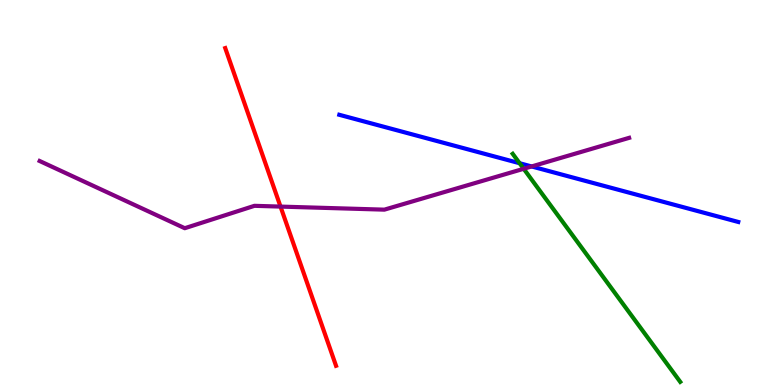[{'lines': ['blue', 'red'], 'intersections': []}, {'lines': ['green', 'red'], 'intersections': []}, {'lines': ['purple', 'red'], 'intersections': [{'x': 3.62, 'y': 4.63}]}, {'lines': ['blue', 'green'], 'intersections': [{'x': 6.7, 'y': 5.76}]}, {'lines': ['blue', 'purple'], 'intersections': [{'x': 6.86, 'y': 5.68}]}, {'lines': ['green', 'purple'], 'intersections': [{'x': 6.76, 'y': 5.62}]}]